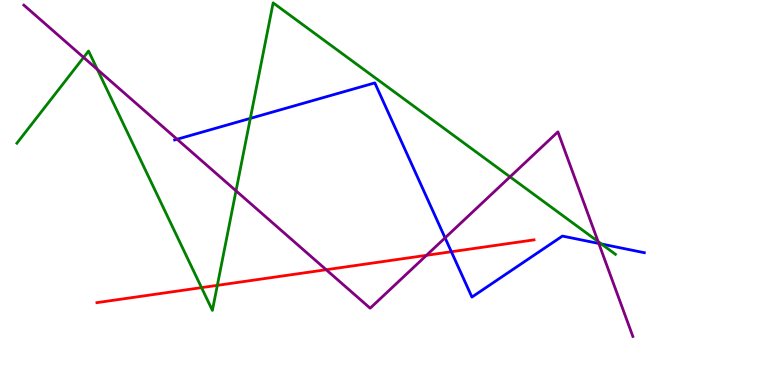[{'lines': ['blue', 'red'], 'intersections': [{'x': 5.82, 'y': 3.46}]}, {'lines': ['green', 'red'], 'intersections': [{'x': 2.6, 'y': 2.53}, {'x': 2.8, 'y': 2.59}]}, {'lines': ['purple', 'red'], 'intersections': [{'x': 4.21, 'y': 2.99}, {'x': 5.5, 'y': 3.37}]}, {'lines': ['blue', 'green'], 'intersections': [{'x': 3.23, 'y': 6.93}, {'x': 7.76, 'y': 3.66}]}, {'lines': ['blue', 'purple'], 'intersections': [{'x': 2.29, 'y': 6.38}, {'x': 5.74, 'y': 3.82}, {'x': 7.73, 'y': 3.68}]}, {'lines': ['green', 'purple'], 'intersections': [{'x': 1.08, 'y': 8.51}, {'x': 1.26, 'y': 8.2}, {'x': 3.05, 'y': 5.04}, {'x': 6.58, 'y': 5.41}, {'x': 7.72, 'y': 3.73}]}]